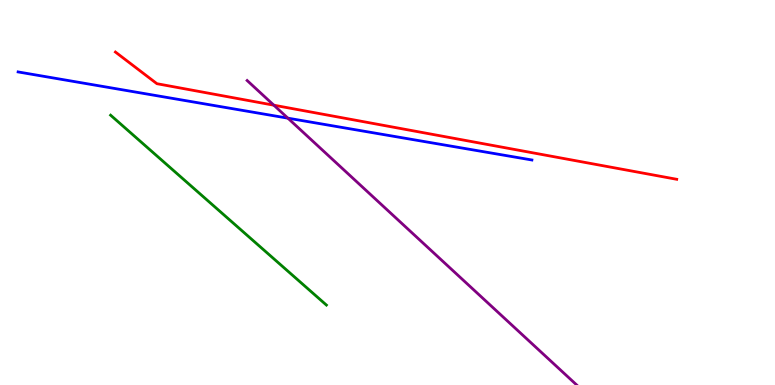[{'lines': ['blue', 'red'], 'intersections': []}, {'lines': ['green', 'red'], 'intersections': []}, {'lines': ['purple', 'red'], 'intersections': [{'x': 3.53, 'y': 7.27}]}, {'lines': ['blue', 'green'], 'intersections': []}, {'lines': ['blue', 'purple'], 'intersections': [{'x': 3.71, 'y': 6.93}]}, {'lines': ['green', 'purple'], 'intersections': []}]